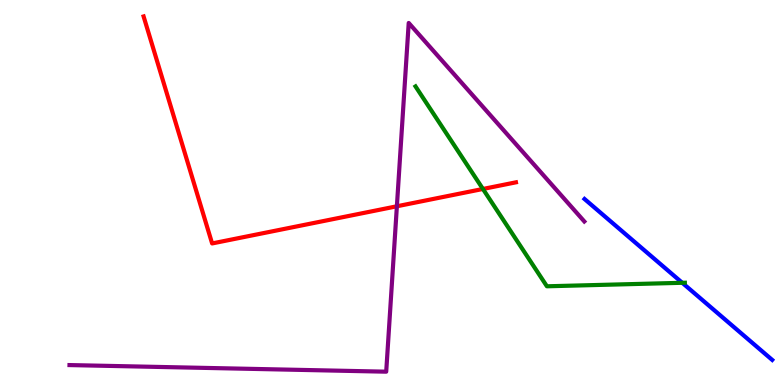[{'lines': ['blue', 'red'], 'intersections': []}, {'lines': ['green', 'red'], 'intersections': [{'x': 6.23, 'y': 5.09}]}, {'lines': ['purple', 'red'], 'intersections': [{'x': 5.12, 'y': 4.64}]}, {'lines': ['blue', 'green'], 'intersections': [{'x': 8.8, 'y': 2.65}]}, {'lines': ['blue', 'purple'], 'intersections': []}, {'lines': ['green', 'purple'], 'intersections': []}]